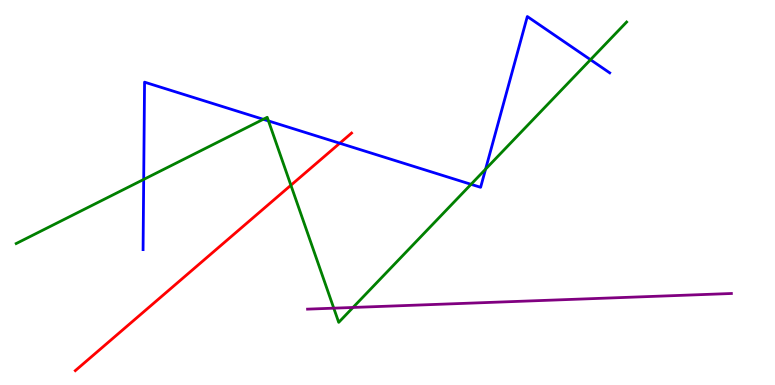[{'lines': ['blue', 'red'], 'intersections': [{'x': 4.38, 'y': 6.28}]}, {'lines': ['green', 'red'], 'intersections': [{'x': 3.75, 'y': 5.19}]}, {'lines': ['purple', 'red'], 'intersections': []}, {'lines': ['blue', 'green'], 'intersections': [{'x': 1.85, 'y': 5.34}, {'x': 3.4, 'y': 6.9}, {'x': 3.46, 'y': 6.86}, {'x': 6.08, 'y': 5.21}, {'x': 6.27, 'y': 5.61}, {'x': 7.62, 'y': 8.45}]}, {'lines': ['blue', 'purple'], 'intersections': []}, {'lines': ['green', 'purple'], 'intersections': [{'x': 4.31, 'y': 2.0}, {'x': 4.55, 'y': 2.01}]}]